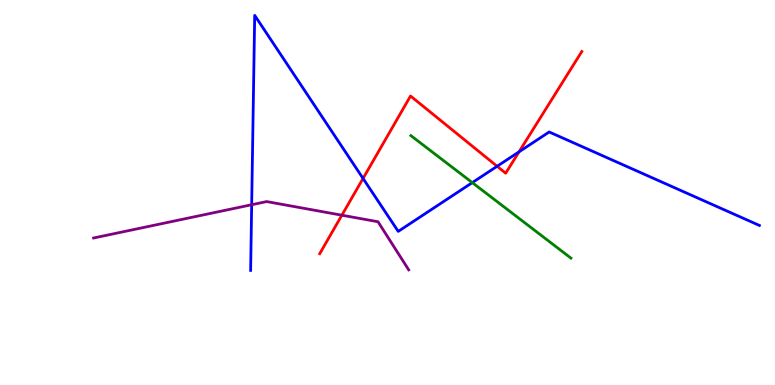[{'lines': ['blue', 'red'], 'intersections': [{'x': 4.68, 'y': 5.37}, {'x': 6.41, 'y': 5.68}, {'x': 6.7, 'y': 6.06}]}, {'lines': ['green', 'red'], 'intersections': []}, {'lines': ['purple', 'red'], 'intersections': [{'x': 4.41, 'y': 4.41}]}, {'lines': ['blue', 'green'], 'intersections': [{'x': 6.09, 'y': 5.26}]}, {'lines': ['blue', 'purple'], 'intersections': [{'x': 3.25, 'y': 4.68}]}, {'lines': ['green', 'purple'], 'intersections': []}]